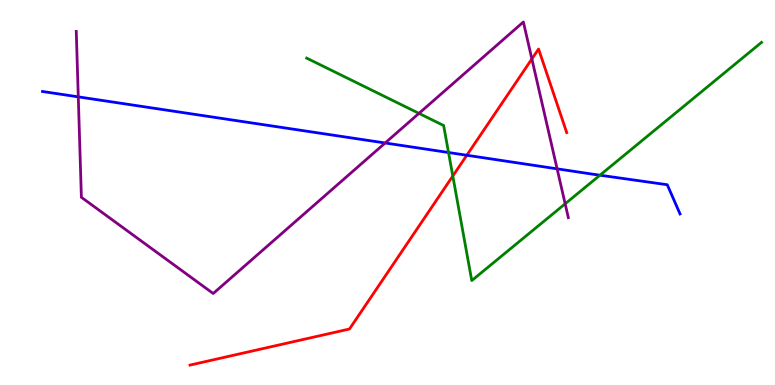[{'lines': ['blue', 'red'], 'intersections': [{'x': 6.02, 'y': 5.97}]}, {'lines': ['green', 'red'], 'intersections': [{'x': 5.84, 'y': 5.43}]}, {'lines': ['purple', 'red'], 'intersections': [{'x': 6.86, 'y': 8.47}]}, {'lines': ['blue', 'green'], 'intersections': [{'x': 5.79, 'y': 6.04}, {'x': 7.74, 'y': 5.45}]}, {'lines': ['blue', 'purple'], 'intersections': [{'x': 1.01, 'y': 7.48}, {'x': 4.97, 'y': 6.29}, {'x': 7.19, 'y': 5.61}]}, {'lines': ['green', 'purple'], 'intersections': [{'x': 5.41, 'y': 7.06}, {'x': 7.29, 'y': 4.71}]}]